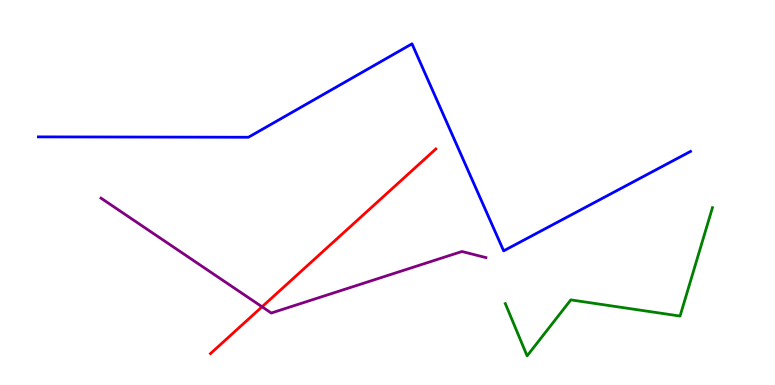[{'lines': ['blue', 'red'], 'intersections': []}, {'lines': ['green', 'red'], 'intersections': []}, {'lines': ['purple', 'red'], 'intersections': [{'x': 3.38, 'y': 2.03}]}, {'lines': ['blue', 'green'], 'intersections': []}, {'lines': ['blue', 'purple'], 'intersections': []}, {'lines': ['green', 'purple'], 'intersections': []}]